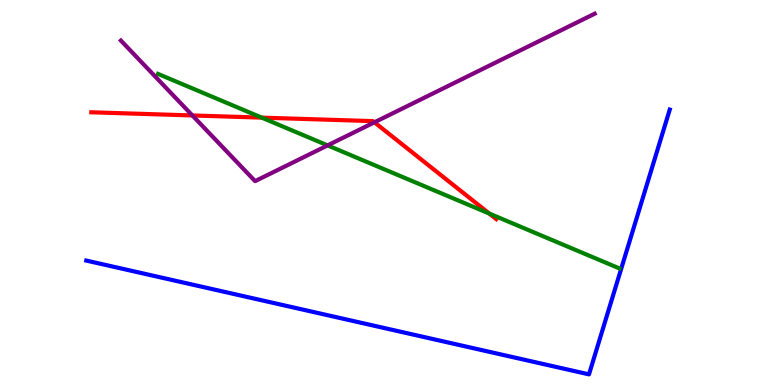[{'lines': ['blue', 'red'], 'intersections': []}, {'lines': ['green', 'red'], 'intersections': [{'x': 3.38, 'y': 6.94}, {'x': 6.31, 'y': 4.45}]}, {'lines': ['purple', 'red'], 'intersections': [{'x': 2.48, 'y': 7.0}, {'x': 4.83, 'y': 6.82}]}, {'lines': ['blue', 'green'], 'intersections': []}, {'lines': ['blue', 'purple'], 'intersections': []}, {'lines': ['green', 'purple'], 'intersections': [{'x': 4.23, 'y': 6.22}]}]